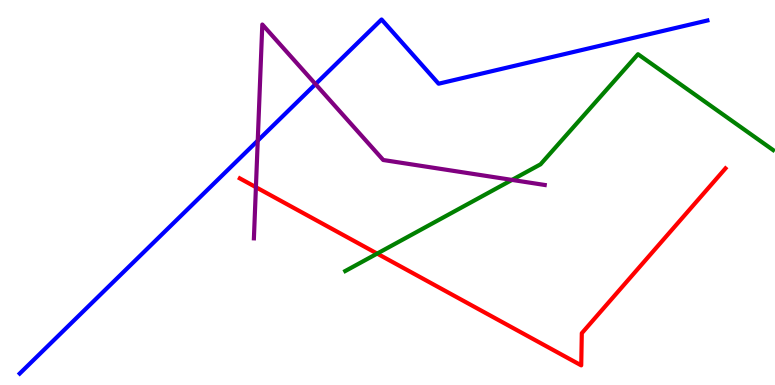[{'lines': ['blue', 'red'], 'intersections': []}, {'lines': ['green', 'red'], 'intersections': [{'x': 4.87, 'y': 3.41}]}, {'lines': ['purple', 'red'], 'intersections': [{'x': 3.3, 'y': 5.14}]}, {'lines': ['blue', 'green'], 'intersections': []}, {'lines': ['blue', 'purple'], 'intersections': [{'x': 3.33, 'y': 6.35}, {'x': 4.07, 'y': 7.82}]}, {'lines': ['green', 'purple'], 'intersections': [{'x': 6.61, 'y': 5.33}]}]